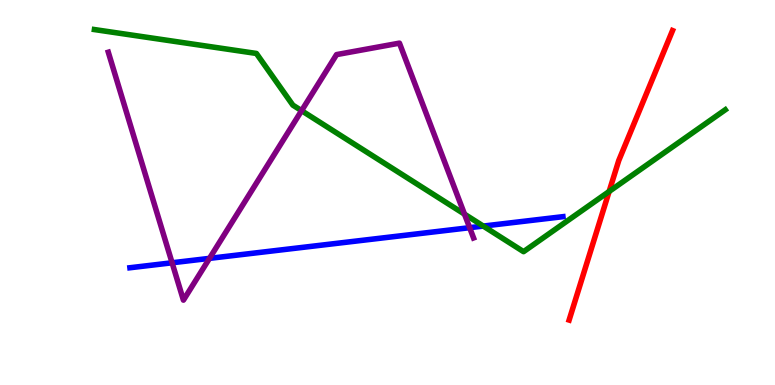[{'lines': ['blue', 'red'], 'intersections': []}, {'lines': ['green', 'red'], 'intersections': [{'x': 7.86, 'y': 5.03}]}, {'lines': ['purple', 'red'], 'intersections': []}, {'lines': ['blue', 'green'], 'intersections': [{'x': 6.24, 'y': 4.13}]}, {'lines': ['blue', 'purple'], 'intersections': [{'x': 2.22, 'y': 3.17}, {'x': 2.7, 'y': 3.29}, {'x': 6.06, 'y': 4.09}]}, {'lines': ['green', 'purple'], 'intersections': [{'x': 3.89, 'y': 7.13}, {'x': 5.99, 'y': 4.44}]}]